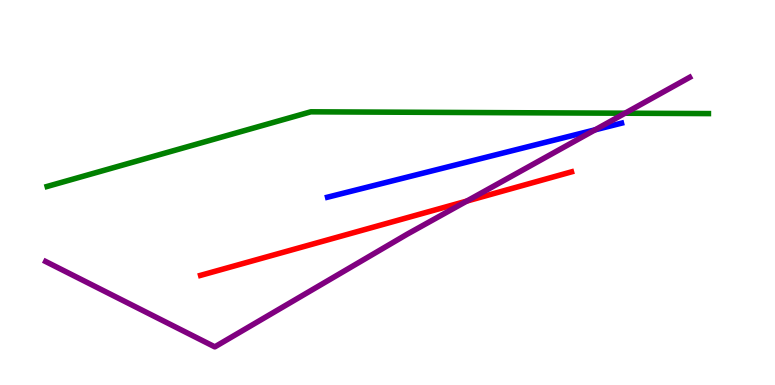[{'lines': ['blue', 'red'], 'intersections': []}, {'lines': ['green', 'red'], 'intersections': []}, {'lines': ['purple', 'red'], 'intersections': [{'x': 6.02, 'y': 4.78}]}, {'lines': ['blue', 'green'], 'intersections': []}, {'lines': ['blue', 'purple'], 'intersections': [{'x': 7.68, 'y': 6.63}]}, {'lines': ['green', 'purple'], 'intersections': [{'x': 8.07, 'y': 7.06}]}]